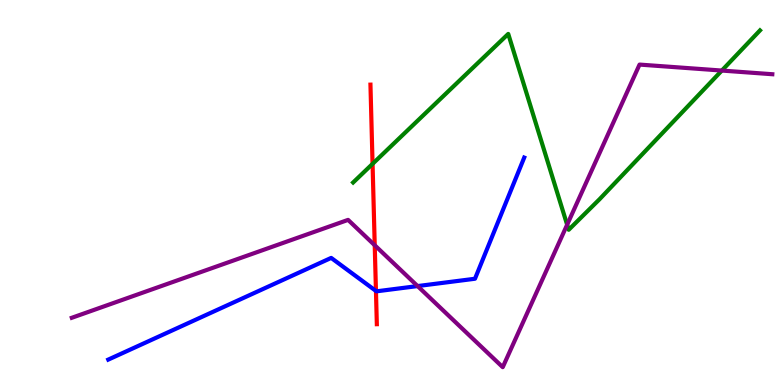[{'lines': ['blue', 'red'], 'intersections': [{'x': 4.85, 'y': 2.44}]}, {'lines': ['green', 'red'], 'intersections': [{'x': 4.81, 'y': 5.74}]}, {'lines': ['purple', 'red'], 'intersections': [{'x': 4.84, 'y': 3.63}]}, {'lines': ['blue', 'green'], 'intersections': []}, {'lines': ['blue', 'purple'], 'intersections': [{'x': 5.39, 'y': 2.57}]}, {'lines': ['green', 'purple'], 'intersections': [{'x': 7.32, 'y': 4.16}, {'x': 9.31, 'y': 8.17}]}]